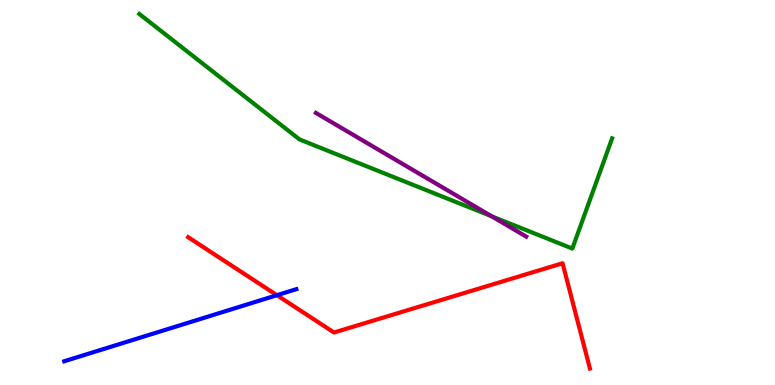[{'lines': ['blue', 'red'], 'intersections': [{'x': 3.57, 'y': 2.33}]}, {'lines': ['green', 'red'], 'intersections': []}, {'lines': ['purple', 'red'], 'intersections': []}, {'lines': ['blue', 'green'], 'intersections': []}, {'lines': ['blue', 'purple'], 'intersections': []}, {'lines': ['green', 'purple'], 'intersections': [{'x': 6.34, 'y': 4.38}]}]